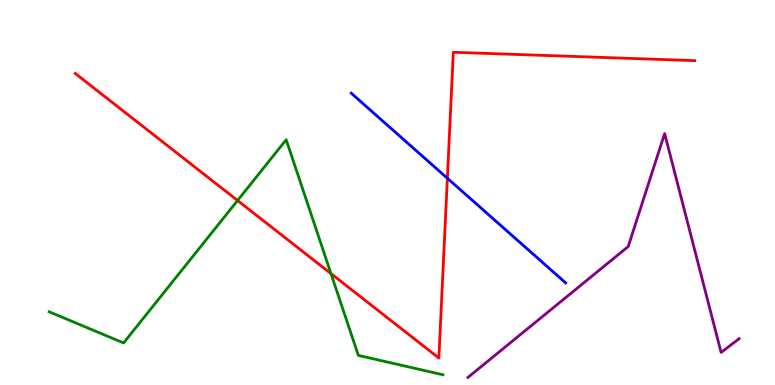[{'lines': ['blue', 'red'], 'intersections': [{'x': 5.77, 'y': 5.37}]}, {'lines': ['green', 'red'], 'intersections': [{'x': 3.07, 'y': 4.79}, {'x': 4.27, 'y': 2.89}]}, {'lines': ['purple', 'red'], 'intersections': []}, {'lines': ['blue', 'green'], 'intersections': []}, {'lines': ['blue', 'purple'], 'intersections': []}, {'lines': ['green', 'purple'], 'intersections': []}]